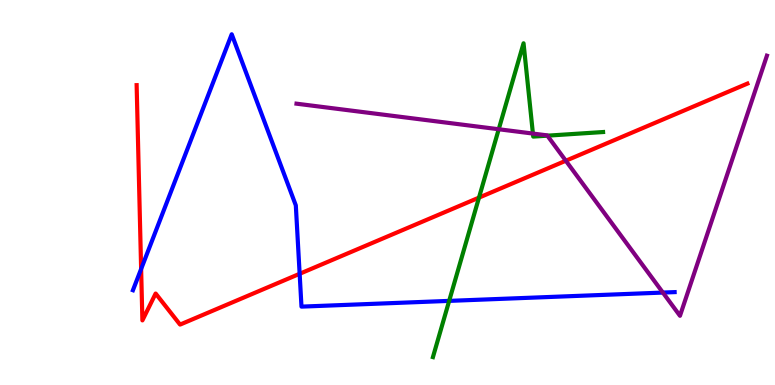[{'lines': ['blue', 'red'], 'intersections': [{'x': 1.82, 'y': 3.01}, {'x': 3.87, 'y': 2.89}]}, {'lines': ['green', 'red'], 'intersections': [{'x': 6.18, 'y': 4.87}]}, {'lines': ['purple', 'red'], 'intersections': [{'x': 7.3, 'y': 5.83}]}, {'lines': ['blue', 'green'], 'intersections': [{'x': 5.8, 'y': 2.18}]}, {'lines': ['blue', 'purple'], 'intersections': [{'x': 8.55, 'y': 2.4}]}, {'lines': ['green', 'purple'], 'intersections': [{'x': 6.44, 'y': 6.64}, {'x': 6.88, 'y': 6.53}, {'x': 7.06, 'y': 6.48}]}]